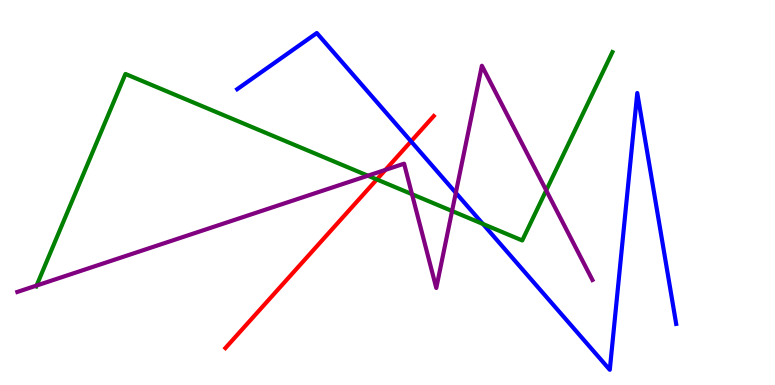[{'lines': ['blue', 'red'], 'intersections': [{'x': 5.3, 'y': 6.33}]}, {'lines': ['green', 'red'], 'intersections': [{'x': 4.86, 'y': 5.34}]}, {'lines': ['purple', 'red'], 'intersections': [{'x': 4.97, 'y': 5.59}]}, {'lines': ['blue', 'green'], 'intersections': [{'x': 6.23, 'y': 4.18}]}, {'lines': ['blue', 'purple'], 'intersections': [{'x': 5.88, 'y': 4.99}]}, {'lines': ['green', 'purple'], 'intersections': [{'x': 0.472, 'y': 2.58}, {'x': 4.75, 'y': 5.44}, {'x': 5.32, 'y': 4.96}, {'x': 5.83, 'y': 4.52}, {'x': 7.05, 'y': 5.05}]}]